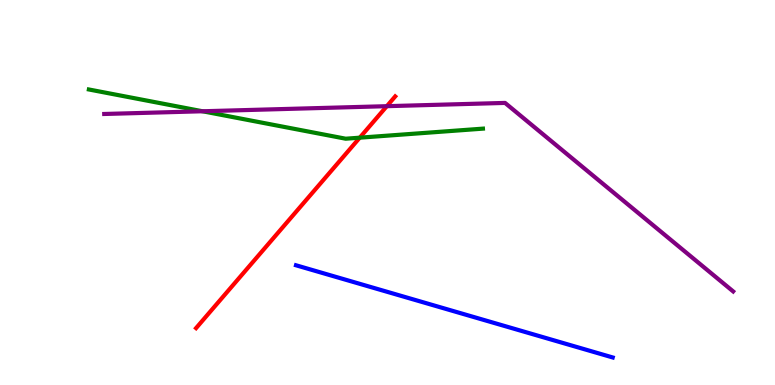[{'lines': ['blue', 'red'], 'intersections': []}, {'lines': ['green', 'red'], 'intersections': [{'x': 4.64, 'y': 6.42}]}, {'lines': ['purple', 'red'], 'intersections': [{'x': 4.99, 'y': 7.24}]}, {'lines': ['blue', 'green'], 'intersections': []}, {'lines': ['blue', 'purple'], 'intersections': []}, {'lines': ['green', 'purple'], 'intersections': [{'x': 2.61, 'y': 7.11}]}]